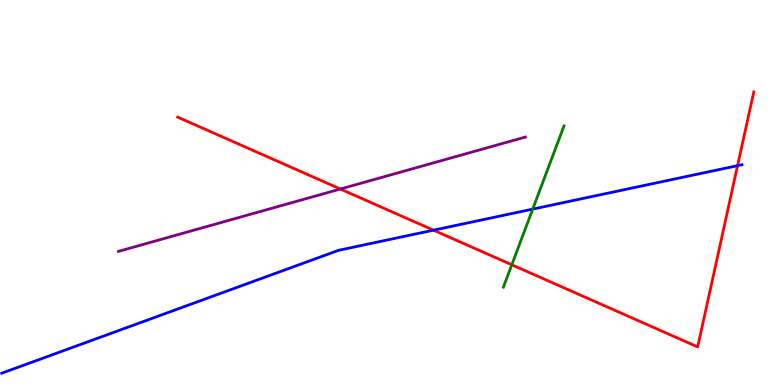[{'lines': ['blue', 'red'], 'intersections': [{'x': 5.59, 'y': 4.02}, {'x': 9.52, 'y': 5.7}]}, {'lines': ['green', 'red'], 'intersections': [{'x': 6.6, 'y': 3.12}]}, {'lines': ['purple', 'red'], 'intersections': [{'x': 4.39, 'y': 5.09}]}, {'lines': ['blue', 'green'], 'intersections': [{'x': 6.87, 'y': 4.57}]}, {'lines': ['blue', 'purple'], 'intersections': []}, {'lines': ['green', 'purple'], 'intersections': []}]